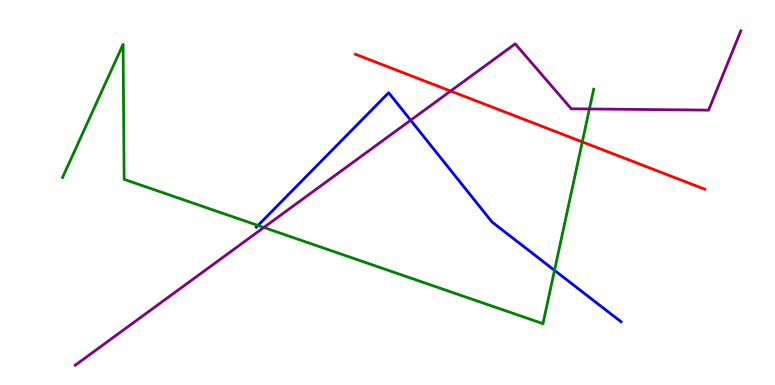[{'lines': ['blue', 'red'], 'intersections': []}, {'lines': ['green', 'red'], 'intersections': [{'x': 7.51, 'y': 6.31}]}, {'lines': ['purple', 'red'], 'intersections': [{'x': 5.81, 'y': 7.64}]}, {'lines': ['blue', 'green'], 'intersections': [{'x': 3.33, 'y': 4.14}, {'x': 7.15, 'y': 2.98}]}, {'lines': ['blue', 'purple'], 'intersections': [{'x': 5.3, 'y': 6.88}]}, {'lines': ['green', 'purple'], 'intersections': [{'x': 3.4, 'y': 4.09}, {'x': 7.61, 'y': 7.17}]}]